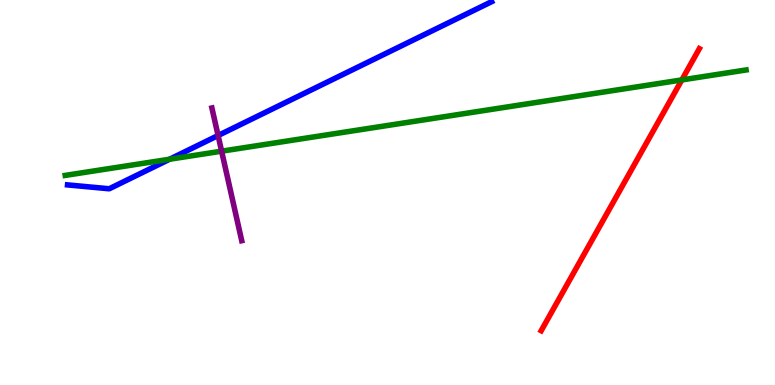[{'lines': ['blue', 'red'], 'intersections': []}, {'lines': ['green', 'red'], 'intersections': [{'x': 8.8, 'y': 7.92}]}, {'lines': ['purple', 'red'], 'intersections': []}, {'lines': ['blue', 'green'], 'intersections': [{'x': 2.19, 'y': 5.86}]}, {'lines': ['blue', 'purple'], 'intersections': [{'x': 2.81, 'y': 6.48}]}, {'lines': ['green', 'purple'], 'intersections': [{'x': 2.86, 'y': 6.07}]}]